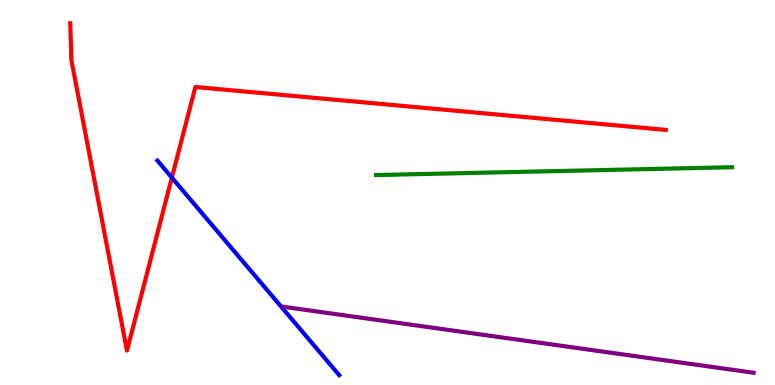[{'lines': ['blue', 'red'], 'intersections': [{'x': 2.22, 'y': 5.39}]}, {'lines': ['green', 'red'], 'intersections': []}, {'lines': ['purple', 'red'], 'intersections': []}, {'lines': ['blue', 'green'], 'intersections': []}, {'lines': ['blue', 'purple'], 'intersections': []}, {'lines': ['green', 'purple'], 'intersections': []}]